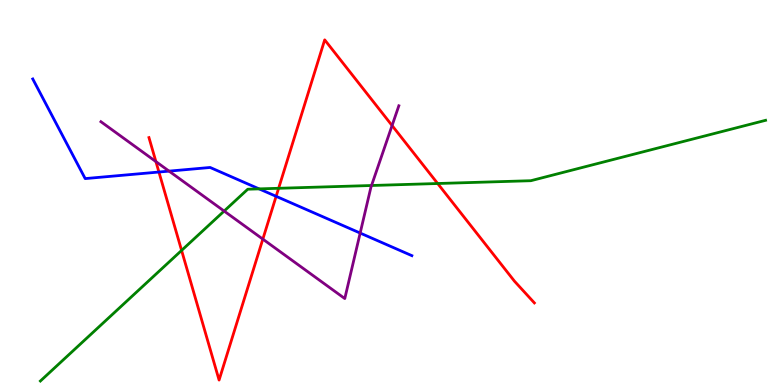[{'lines': ['blue', 'red'], 'intersections': [{'x': 2.05, 'y': 5.53}, {'x': 3.56, 'y': 4.9}]}, {'lines': ['green', 'red'], 'intersections': [{'x': 2.34, 'y': 3.5}, {'x': 3.6, 'y': 5.11}, {'x': 5.65, 'y': 5.23}]}, {'lines': ['purple', 'red'], 'intersections': [{'x': 2.01, 'y': 5.8}, {'x': 3.39, 'y': 3.79}, {'x': 5.06, 'y': 6.74}]}, {'lines': ['blue', 'green'], 'intersections': [{'x': 3.34, 'y': 5.09}]}, {'lines': ['blue', 'purple'], 'intersections': [{'x': 2.18, 'y': 5.56}, {'x': 4.65, 'y': 3.95}]}, {'lines': ['green', 'purple'], 'intersections': [{'x': 2.89, 'y': 4.52}, {'x': 4.79, 'y': 5.18}]}]